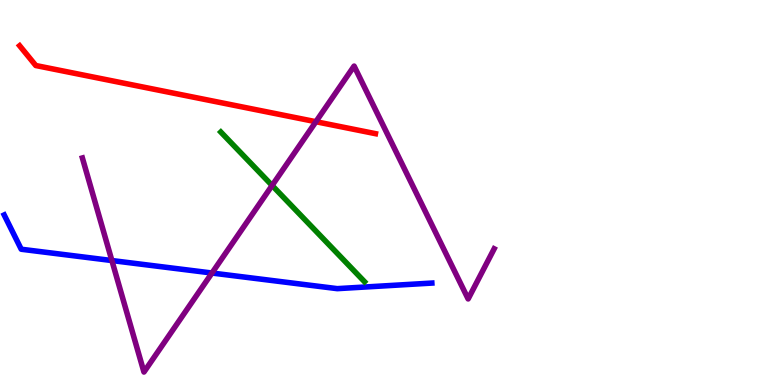[{'lines': ['blue', 'red'], 'intersections': []}, {'lines': ['green', 'red'], 'intersections': []}, {'lines': ['purple', 'red'], 'intersections': [{'x': 4.08, 'y': 6.84}]}, {'lines': ['blue', 'green'], 'intersections': []}, {'lines': ['blue', 'purple'], 'intersections': [{'x': 1.44, 'y': 3.23}, {'x': 2.74, 'y': 2.91}]}, {'lines': ['green', 'purple'], 'intersections': [{'x': 3.51, 'y': 5.18}]}]